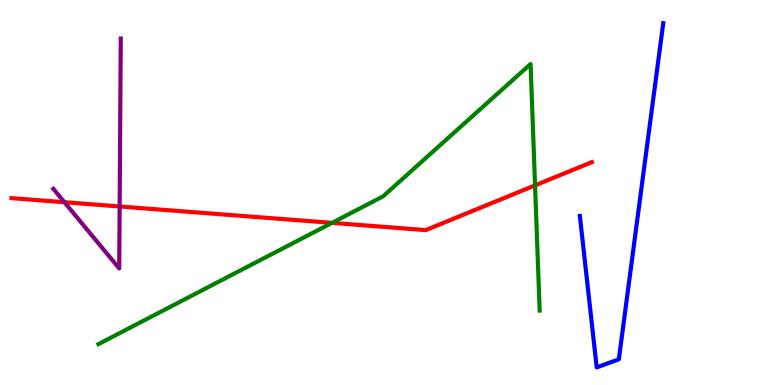[{'lines': ['blue', 'red'], 'intersections': []}, {'lines': ['green', 'red'], 'intersections': [{'x': 4.28, 'y': 4.21}, {'x': 6.9, 'y': 5.18}]}, {'lines': ['purple', 'red'], 'intersections': [{'x': 0.831, 'y': 4.75}, {'x': 1.54, 'y': 4.64}]}, {'lines': ['blue', 'green'], 'intersections': []}, {'lines': ['blue', 'purple'], 'intersections': []}, {'lines': ['green', 'purple'], 'intersections': []}]